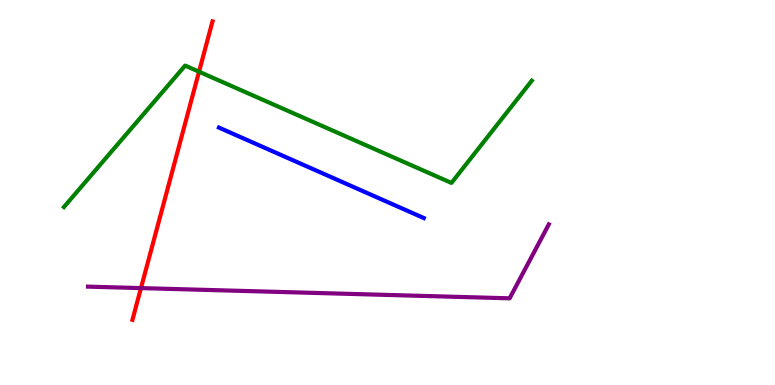[{'lines': ['blue', 'red'], 'intersections': []}, {'lines': ['green', 'red'], 'intersections': [{'x': 2.57, 'y': 8.14}]}, {'lines': ['purple', 'red'], 'intersections': [{'x': 1.82, 'y': 2.52}]}, {'lines': ['blue', 'green'], 'intersections': []}, {'lines': ['blue', 'purple'], 'intersections': []}, {'lines': ['green', 'purple'], 'intersections': []}]